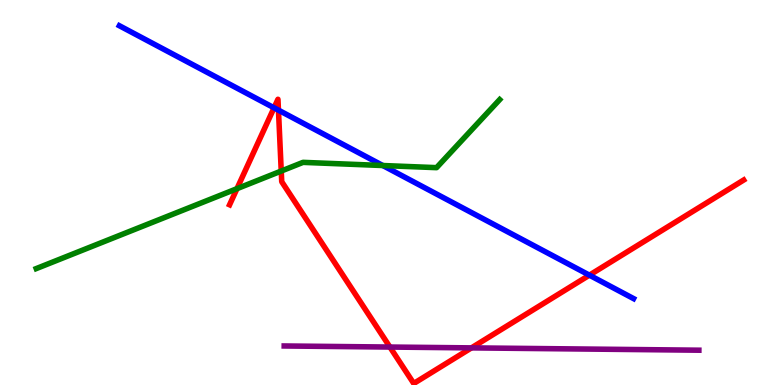[{'lines': ['blue', 'red'], 'intersections': [{'x': 3.54, 'y': 7.2}, {'x': 3.59, 'y': 7.14}, {'x': 7.61, 'y': 2.85}]}, {'lines': ['green', 'red'], 'intersections': [{'x': 3.06, 'y': 5.1}, {'x': 3.63, 'y': 5.56}]}, {'lines': ['purple', 'red'], 'intersections': [{'x': 5.03, 'y': 0.986}, {'x': 6.08, 'y': 0.964}]}, {'lines': ['blue', 'green'], 'intersections': [{'x': 4.94, 'y': 5.7}]}, {'lines': ['blue', 'purple'], 'intersections': []}, {'lines': ['green', 'purple'], 'intersections': []}]